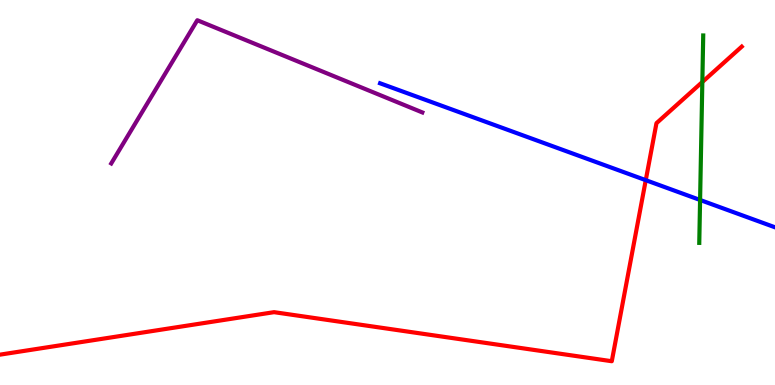[{'lines': ['blue', 'red'], 'intersections': [{'x': 8.33, 'y': 5.32}]}, {'lines': ['green', 'red'], 'intersections': [{'x': 9.06, 'y': 7.87}]}, {'lines': ['purple', 'red'], 'intersections': []}, {'lines': ['blue', 'green'], 'intersections': [{'x': 9.03, 'y': 4.81}]}, {'lines': ['blue', 'purple'], 'intersections': []}, {'lines': ['green', 'purple'], 'intersections': []}]